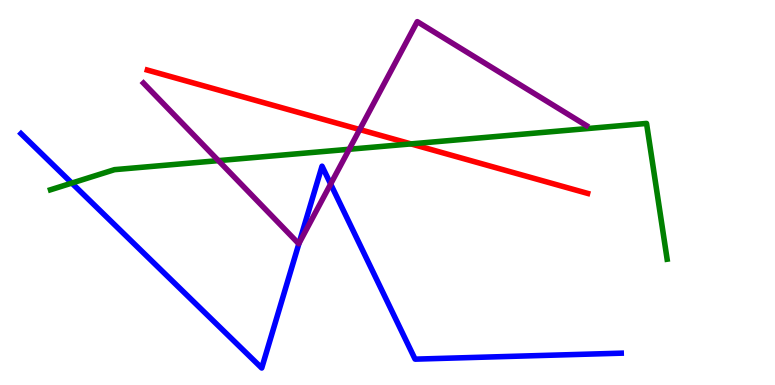[{'lines': ['blue', 'red'], 'intersections': []}, {'lines': ['green', 'red'], 'intersections': [{'x': 5.3, 'y': 6.26}]}, {'lines': ['purple', 'red'], 'intersections': [{'x': 4.64, 'y': 6.64}]}, {'lines': ['blue', 'green'], 'intersections': [{'x': 0.926, 'y': 5.24}]}, {'lines': ['blue', 'purple'], 'intersections': [{'x': 3.86, 'y': 3.68}, {'x': 4.27, 'y': 5.22}]}, {'lines': ['green', 'purple'], 'intersections': [{'x': 2.82, 'y': 5.83}, {'x': 4.51, 'y': 6.12}]}]